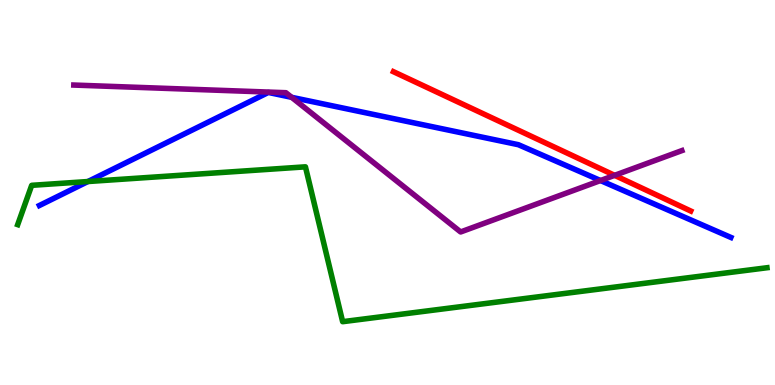[{'lines': ['blue', 'red'], 'intersections': []}, {'lines': ['green', 'red'], 'intersections': []}, {'lines': ['purple', 'red'], 'intersections': [{'x': 7.93, 'y': 5.45}]}, {'lines': ['blue', 'green'], 'intersections': [{'x': 1.13, 'y': 5.28}]}, {'lines': ['blue', 'purple'], 'intersections': [{'x': 3.76, 'y': 7.47}, {'x': 7.75, 'y': 5.31}]}, {'lines': ['green', 'purple'], 'intersections': []}]